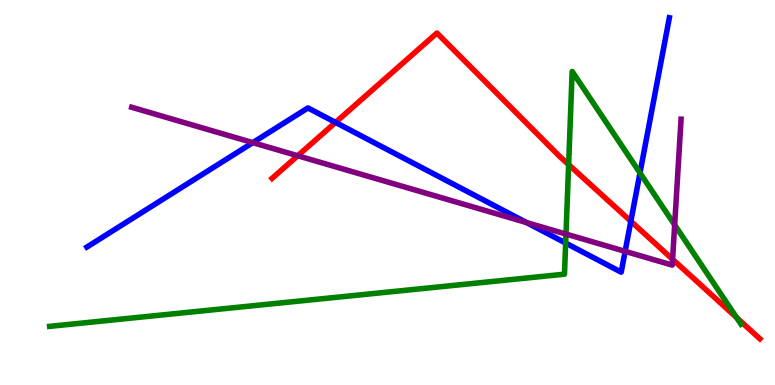[{'lines': ['blue', 'red'], 'intersections': [{'x': 4.33, 'y': 6.82}, {'x': 8.14, 'y': 4.25}]}, {'lines': ['green', 'red'], 'intersections': [{'x': 7.34, 'y': 5.72}, {'x': 9.51, 'y': 1.75}]}, {'lines': ['purple', 'red'], 'intersections': [{'x': 3.84, 'y': 5.95}, {'x': 8.68, 'y': 3.27}]}, {'lines': ['blue', 'green'], 'intersections': [{'x': 7.3, 'y': 3.69}, {'x': 8.26, 'y': 5.51}]}, {'lines': ['blue', 'purple'], 'intersections': [{'x': 3.26, 'y': 6.3}, {'x': 6.8, 'y': 4.22}, {'x': 8.07, 'y': 3.47}]}, {'lines': ['green', 'purple'], 'intersections': [{'x': 7.3, 'y': 3.92}, {'x': 8.71, 'y': 4.16}]}]